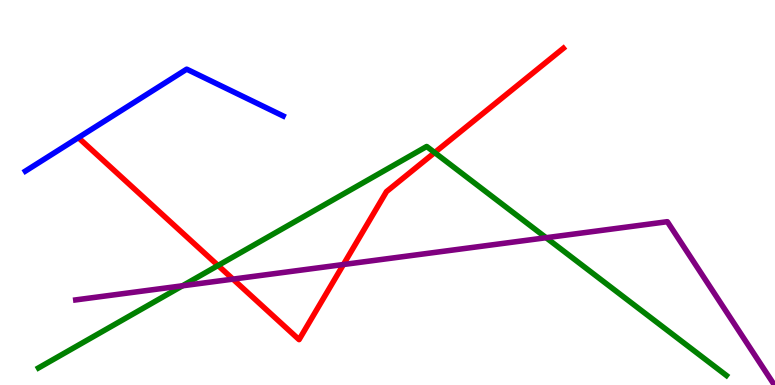[{'lines': ['blue', 'red'], 'intersections': []}, {'lines': ['green', 'red'], 'intersections': [{'x': 2.81, 'y': 3.1}, {'x': 5.61, 'y': 6.04}]}, {'lines': ['purple', 'red'], 'intersections': [{'x': 3.01, 'y': 2.75}, {'x': 4.43, 'y': 3.13}]}, {'lines': ['blue', 'green'], 'intersections': []}, {'lines': ['blue', 'purple'], 'intersections': []}, {'lines': ['green', 'purple'], 'intersections': [{'x': 2.35, 'y': 2.58}, {'x': 7.05, 'y': 3.83}]}]